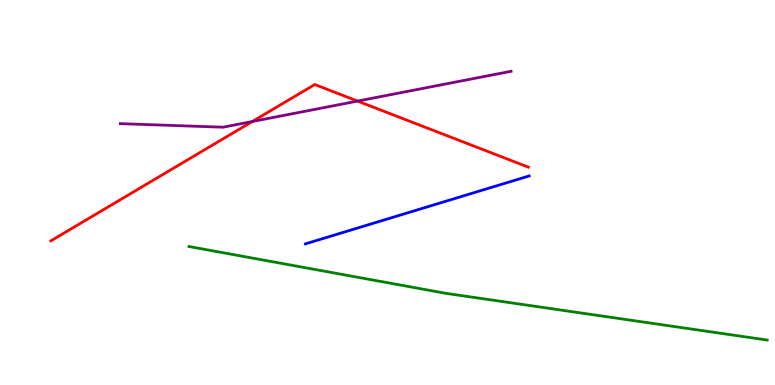[{'lines': ['blue', 'red'], 'intersections': []}, {'lines': ['green', 'red'], 'intersections': []}, {'lines': ['purple', 'red'], 'intersections': [{'x': 3.26, 'y': 6.84}, {'x': 4.61, 'y': 7.37}]}, {'lines': ['blue', 'green'], 'intersections': []}, {'lines': ['blue', 'purple'], 'intersections': []}, {'lines': ['green', 'purple'], 'intersections': []}]